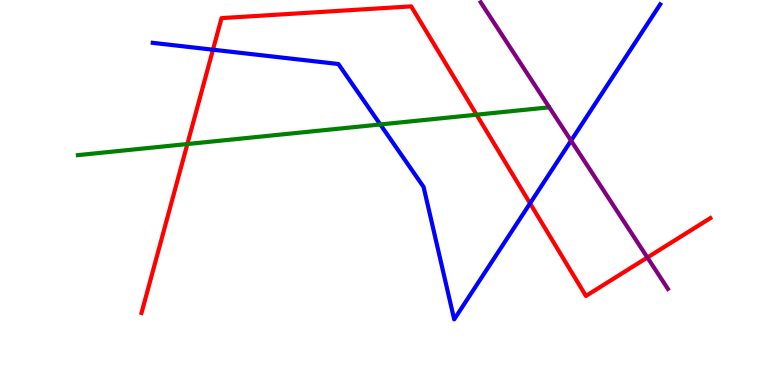[{'lines': ['blue', 'red'], 'intersections': [{'x': 2.75, 'y': 8.71}, {'x': 6.84, 'y': 4.72}]}, {'lines': ['green', 'red'], 'intersections': [{'x': 2.42, 'y': 6.26}, {'x': 6.15, 'y': 7.02}]}, {'lines': ['purple', 'red'], 'intersections': [{'x': 8.35, 'y': 3.31}]}, {'lines': ['blue', 'green'], 'intersections': [{'x': 4.91, 'y': 6.77}]}, {'lines': ['blue', 'purple'], 'intersections': [{'x': 7.37, 'y': 6.35}]}, {'lines': ['green', 'purple'], 'intersections': []}]